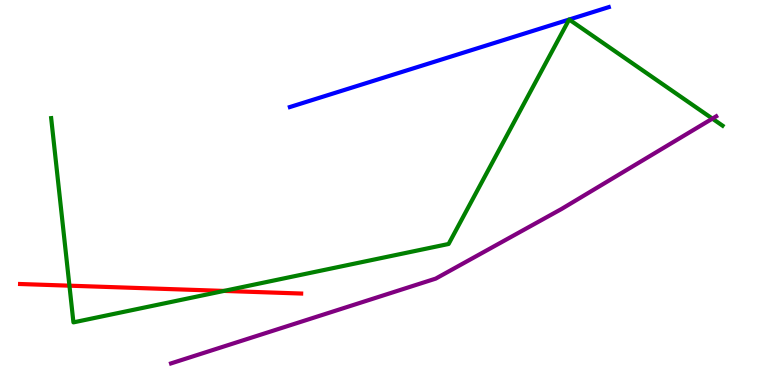[{'lines': ['blue', 'red'], 'intersections': []}, {'lines': ['green', 'red'], 'intersections': [{'x': 0.896, 'y': 2.58}, {'x': 2.89, 'y': 2.44}]}, {'lines': ['purple', 'red'], 'intersections': []}, {'lines': ['blue', 'green'], 'intersections': [{'x': 7.34, 'y': 9.49}, {'x': 7.34, 'y': 9.49}]}, {'lines': ['blue', 'purple'], 'intersections': []}, {'lines': ['green', 'purple'], 'intersections': [{'x': 9.19, 'y': 6.92}]}]